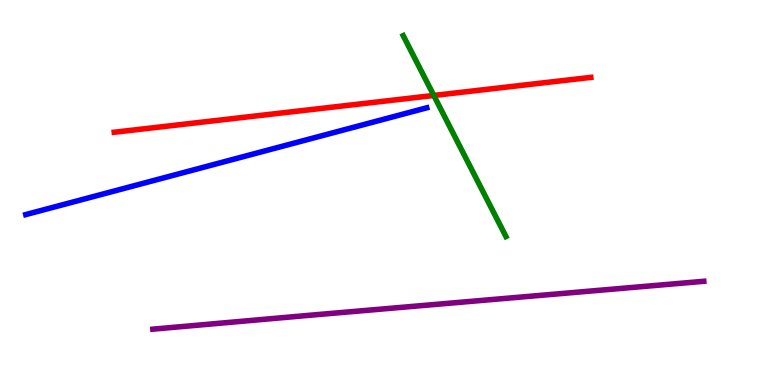[{'lines': ['blue', 'red'], 'intersections': []}, {'lines': ['green', 'red'], 'intersections': [{'x': 5.6, 'y': 7.52}]}, {'lines': ['purple', 'red'], 'intersections': []}, {'lines': ['blue', 'green'], 'intersections': []}, {'lines': ['blue', 'purple'], 'intersections': []}, {'lines': ['green', 'purple'], 'intersections': []}]